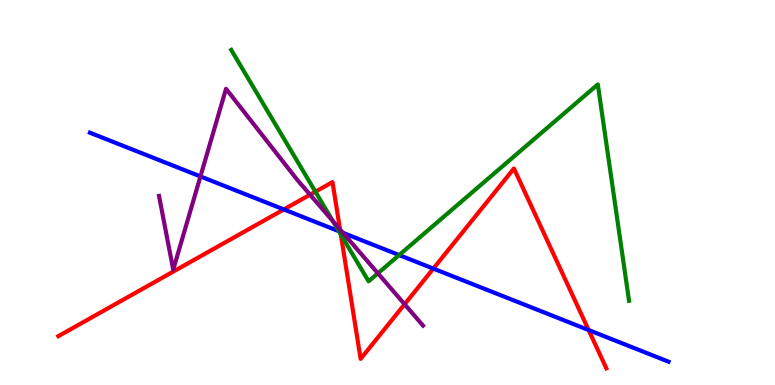[{'lines': ['blue', 'red'], 'intersections': [{'x': 3.66, 'y': 4.56}, {'x': 4.39, 'y': 3.98}, {'x': 5.59, 'y': 3.02}, {'x': 7.6, 'y': 1.43}]}, {'lines': ['green', 'red'], 'intersections': [{'x': 4.07, 'y': 5.02}, {'x': 4.4, 'y': 3.91}]}, {'lines': ['purple', 'red'], 'intersections': [{'x': 4.0, 'y': 4.94}, {'x': 4.39, 'y': 4.04}, {'x': 5.22, 'y': 2.1}]}, {'lines': ['blue', 'green'], 'intersections': [{'x': 4.37, 'y': 3.99}, {'x': 5.15, 'y': 3.37}]}, {'lines': ['blue', 'purple'], 'intersections': [{'x': 2.59, 'y': 5.42}, {'x': 4.43, 'y': 3.95}]}, {'lines': ['green', 'purple'], 'intersections': [{'x': 4.3, 'y': 4.26}, {'x': 4.88, 'y': 2.9}]}]